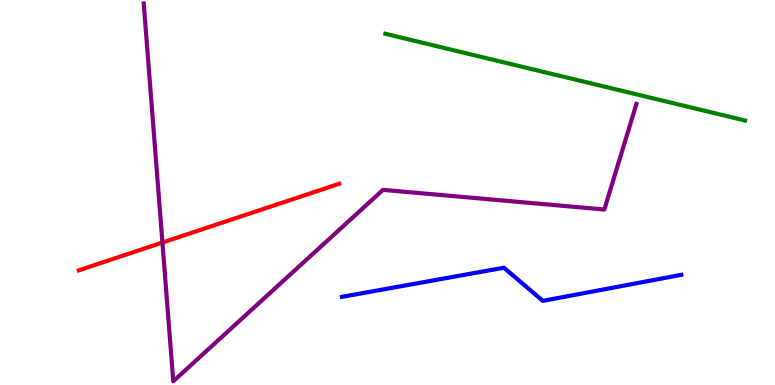[{'lines': ['blue', 'red'], 'intersections': []}, {'lines': ['green', 'red'], 'intersections': []}, {'lines': ['purple', 'red'], 'intersections': [{'x': 2.1, 'y': 3.7}]}, {'lines': ['blue', 'green'], 'intersections': []}, {'lines': ['blue', 'purple'], 'intersections': []}, {'lines': ['green', 'purple'], 'intersections': []}]